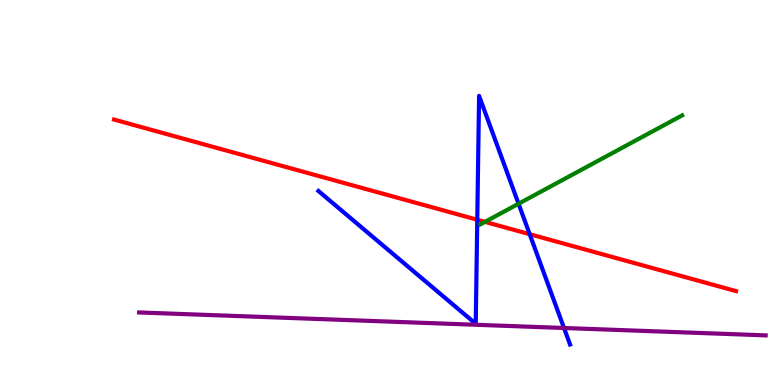[{'lines': ['blue', 'red'], 'intersections': [{'x': 6.16, 'y': 4.29}, {'x': 6.83, 'y': 3.92}]}, {'lines': ['green', 'red'], 'intersections': [{'x': 6.26, 'y': 4.24}]}, {'lines': ['purple', 'red'], 'intersections': []}, {'lines': ['blue', 'green'], 'intersections': [{'x': 6.69, 'y': 4.71}]}, {'lines': ['blue', 'purple'], 'intersections': [{'x': 7.28, 'y': 1.48}]}, {'lines': ['green', 'purple'], 'intersections': []}]